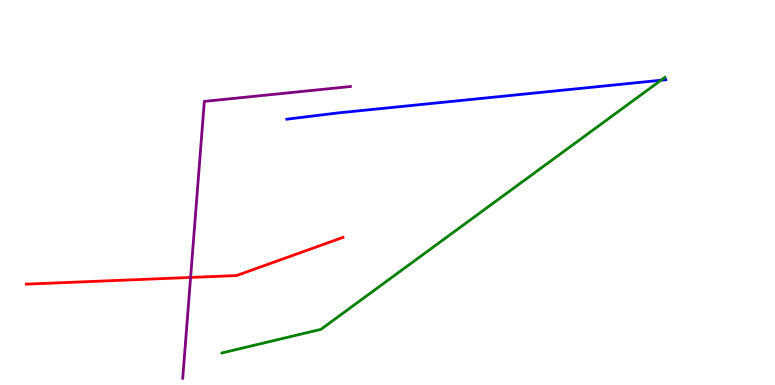[{'lines': ['blue', 'red'], 'intersections': []}, {'lines': ['green', 'red'], 'intersections': []}, {'lines': ['purple', 'red'], 'intersections': [{'x': 2.46, 'y': 2.79}]}, {'lines': ['blue', 'green'], 'intersections': [{'x': 8.53, 'y': 7.92}]}, {'lines': ['blue', 'purple'], 'intersections': []}, {'lines': ['green', 'purple'], 'intersections': []}]